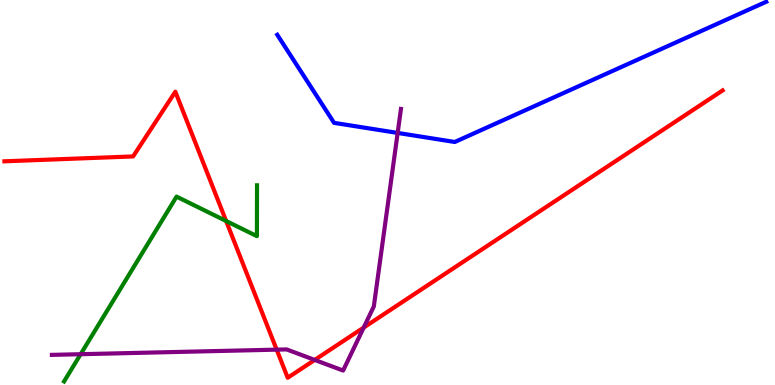[{'lines': ['blue', 'red'], 'intersections': []}, {'lines': ['green', 'red'], 'intersections': [{'x': 2.92, 'y': 4.26}]}, {'lines': ['purple', 'red'], 'intersections': [{'x': 3.57, 'y': 0.918}, {'x': 4.06, 'y': 0.651}, {'x': 4.69, 'y': 1.49}]}, {'lines': ['blue', 'green'], 'intersections': []}, {'lines': ['blue', 'purple'], 'intersections': [{'x': 5.13, 'y': 6.55}]}, {'lines': ['green', 'purple'], 'intersections': [{'x': 1.04, 'y': 0.8}]}]